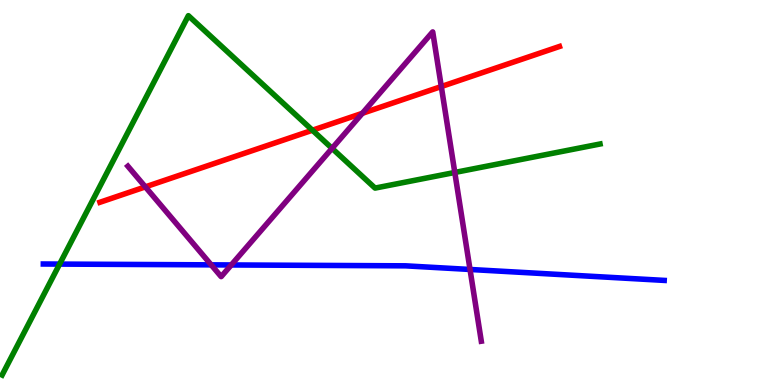[{'lines': ['blue', 'red'], 'intersections': []}, {'lines': ['green', 'red'], 'intersections': [{'x': 4.03, 'y': 6.62}]}, {'lines': ['purple', 'red'], 'intersections': [{'x': 1.88, 'y': 5.15}, {'x': 4.68, 'y': 7.06}, {'x': 5.69, 'y': 7.75}]}, {'lines': ['blue', 'green'], 'intersections': [{'x': 0.769, 'y': 3.14}]}, {'lines': ['blue', 'purple'], 'intersections': [{'x': 2.73, 'y': 3.12}, {'x': 2.98, 'y': 3.12}, {'x': 6.06, 'y': 3.0}]}, {'lines': ['green', 'purple'], 'intersections': [{'x': 4.28, 'y': 6.15}, {'x': 5.87, 'y': 5.52}]}]